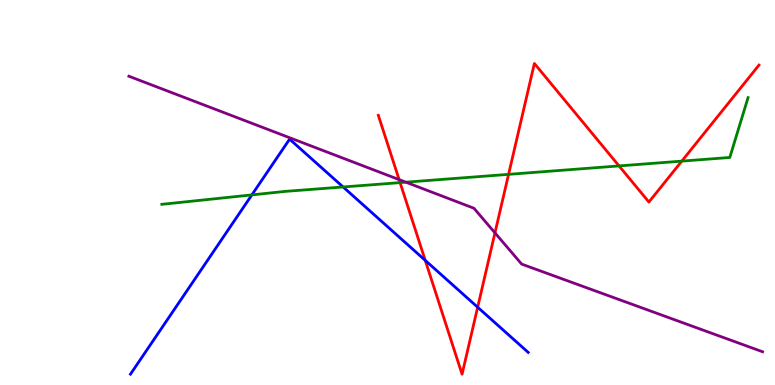[{'lines': ['blue', 'red'], 'intersections': [{'x': 5.49, 'y': 3.24}, {'x': 6.16, 'y': 2.02}]}, {'lines': ['green', 'red'], 'intersections': [{'x': 5.16, 'y': 5.26}, {'x': 6.56, 'y': 5.47}, {'x': 7.99, 'y': 5.69}, {'x': 8.8, 'y': 5.81}]}, {'lines': ['purple', 'red'], 'intersections': [{'x': 5.15, 'y': 5.33}, {'x': 6.39, 'y': 3.95}]}, {'lines': ['blue', 'green'], 'intersections': [{'x': 3.25, 'y': 4.94}, {'x': 4.43, 'y': 5.14}]}, {'lines': ['blue', 'purple'], 'intersections': []}, {'lines': ['green', 'purple'], 'intersections': [{'x': 5.24, 'y': 5.27}]}]